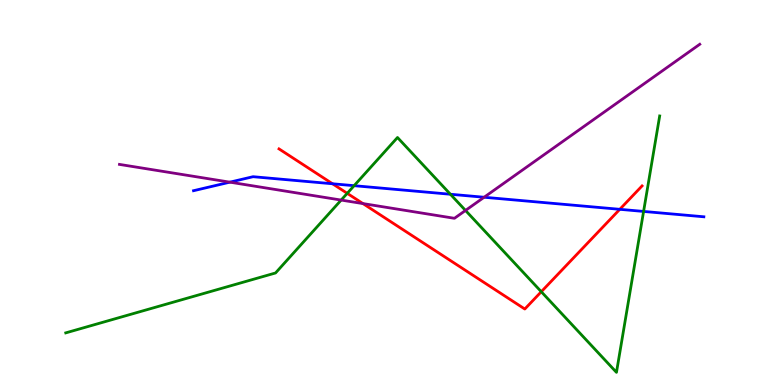[{'lines': ['blue', 'red'], 'intersections': [{'x': 4.29, 'y': 5.23}, {'x': 8.0, 'y': 4.56}]}, {'lines': ['green', 'red'], 'intersections': [{'x': 4.48, 'y': 4.98}, {'x': 6.98, 'y': 2.42}]}, {'lines': ['purple', 'red'], 'intersections': [{'x': 4.68, 'y': 4.71}]}, {'lines': ['blue', 'green'], 'intersections': [{'x': 4.57, 'y': 5.18}, {'x': 5.81, 'y': 4.95}, {'x': 8.3, 'y': 4.51}]}, {'lines': ['blue', 'purple'], 'intersections': [{'x': 2.97, 'y': 5.27}, {'x': 6.25, 'y': 4.88}]}, {'lines': ['green', 'purple'], 'intersections': [{'x': 4.4, 'y': 4.8}, {'x': 6.01, 'y': 4.53}]}]